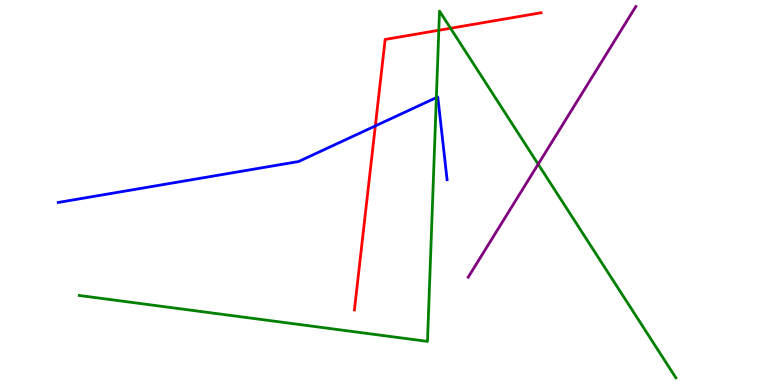[{'lines': ['blue', 'red'], 'intersections': [{'x': 4.84, 'y': 6.73}]}, {'lines': ['green', 'red'], 'intersections': [{'x': 5.66, 'y': 9.21}, {'x': 5.81, 'y': 9.27}]}, {'lines': ['purple', 'red'], 'intersections': []}, {'lines': ['blue', 'green'], 'intersections': [{'x': 5.63, 'y': 7.46}]}, {'lines': ['blue', 'purple'], 'intersections': []}, {'lines': ['green', 'purple'], 'intersections': [{'x': 6.94, 'y': 5.74}]}]